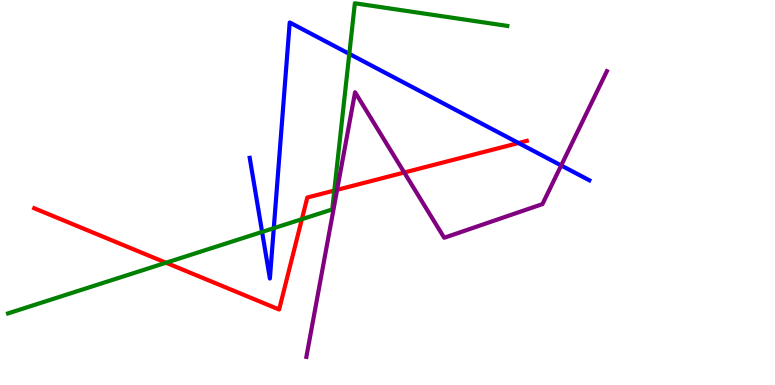[{'lines': ['blue', 'red'], 'intersections': [{'x': 6.69, 'y': 6.29}]}, {'lines': ['green', 'red'], 'intersections': [{'x': 2.14, 'y': 3.18}, {'x': 3.9, 'y': 4.31}, {'x': 4.31, 'y': 5.05}]}, {'lines': ['purple', 'red'], 'intersections': [{'x': 4.35, 'y': 5.07}, {'x': 5.22, 'y': 5.52}]}, {'lines': ['blue', 'green'], 'intersections': [{'x': 3.38, 'y': 3.98}, {'x': 3.53, 'y': 4.07}, {'x': 4.51, 'y': 8.6}]}, {'lines': ['blue', 'purple'], 'intersections': [{'x': 7.24, 'y': 5.7}]}, {'lines': ['green', 'purple'], 'intersections': []}]